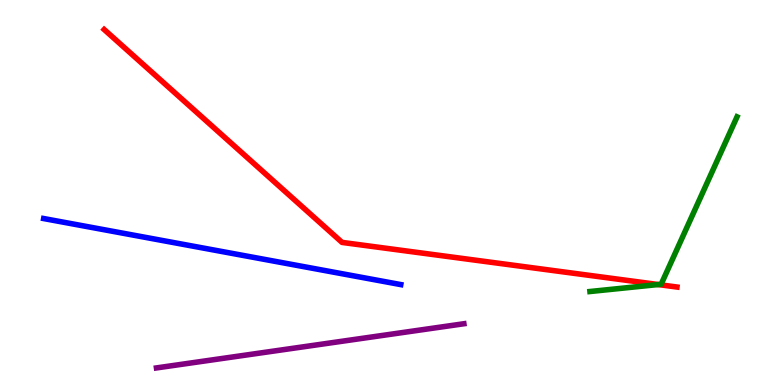[{'lines': ['blue', 'red'], 'intersections': []}, {'lines': ['green', 'red'], 'intersections': [{'x': 8.49, 'y': 2.61}]}, {'lines': ['purple', 'red'], 'intersections': []}, {'lines': ['blue', 'green'], 'intersections': []}, {'lines': ['blue', 'purple'], 'intersections': []}, {'lines': ['green', 'purple'], 'intersections': []}]